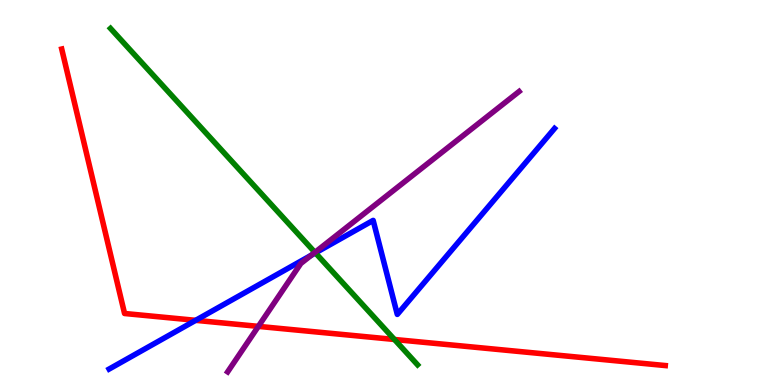[{'lines': ['blue', 'red'], 'intersections': [{'x': 2.52, 'y': 1.68}]}, {'lines': ['green', 'red'], 'intersections': [{'x': 5.09, 'y': 1.18}]}, {'lines': ['purple', 'red'], 'intersections': [{'x': 3.33, 'y': 1.52}]}, {'lines': ['blue', 'green'], 'intersections': [{'x': 4.07, 'y': 3.43}]}, {'lines': ['blue', 'purple'], 'intersections': [{'x': 4.02, 'y': 3.37}]}, {'lines': ['green', 'purple'], 'intersections': [{'x': 4.06, 'y': 3.44}]}]